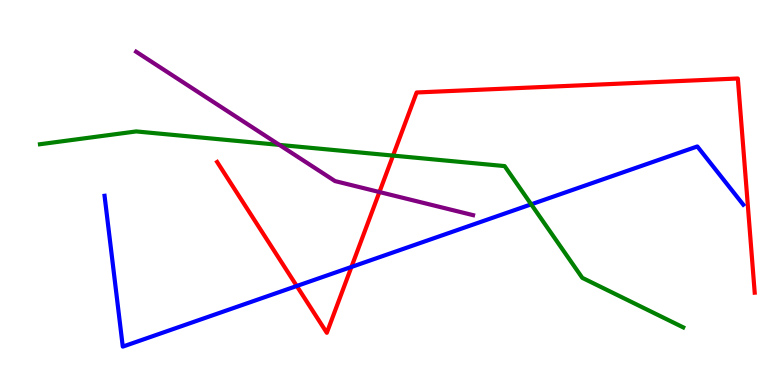[{'lines': ['blue', 'red'], 'intersections': [{'x': 3.83, 'y': 2.57}, {'x': 4.53, 'y': 3.07}]}, {'lines': ['green', 'red'], 'intersections': [{'x': 5.07, 'y': 5.96}]}, {'lines': ['purple', 'red'], 'intersections': [{'x': 4.9, 'y': 5.01}]}, {'lines': ['blue', 'green'], 'intersections': [{'x': 6.85, 'y': 4.69}]}, {'lines': ['blue', 'purple'], 'intersections': []}, {'lines': ['green', 'purple'], 'intersections': [{'x': 3.6, 'y': 6.24}]}]